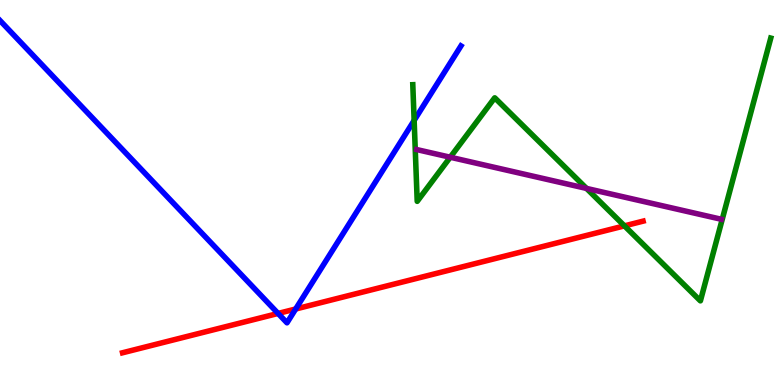[{'lines': ['blue', 'red'], 'intersections': [{'x': 3.59, 'y': 1.86}, {'x': 3.82, 'y': 1.97}]}, {'lines': ['green', 'red'], 'intersections': [{'x': 8.06, 'y': 4.13}]}, {'lines': ['purple', 'red'], 'intersections': []}, {'lines': ['blue', 'green'], 'intersections': [{'x': 5.34, 'y': 6.87}]}, {'lines': ['blue', 'purple'], 'intersections': []}, {'lines': ['green', 'purple'], 'intersections': [{'x': 5.81, 'y': 5.92}, {'x': 7.57, 'y': 5.11}]}]